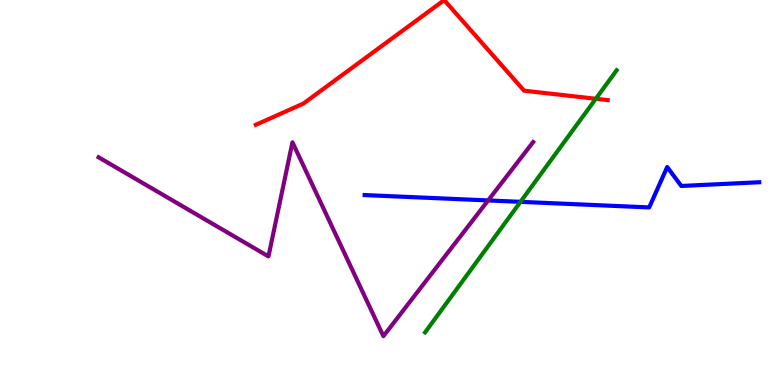[{'lines': ['blue', 'red'], 'intersections': []}, {'lines': ['green', 'red'], 'intersections': [{'x': 7.69, 'y': 7.43}]}, {'lines': ['purple', 'red'], 'intersections': []}, {'lines': ['blue', 'green'], 'intersections': [{'x': 6.72, 'y': 4.76}]}, {'lines': ['blue', 'purple'], 'intersections': [{'x': 6.3, 'y': 4.79}]}, {'lines': ['green', 'purple'], 'intersections': []}]